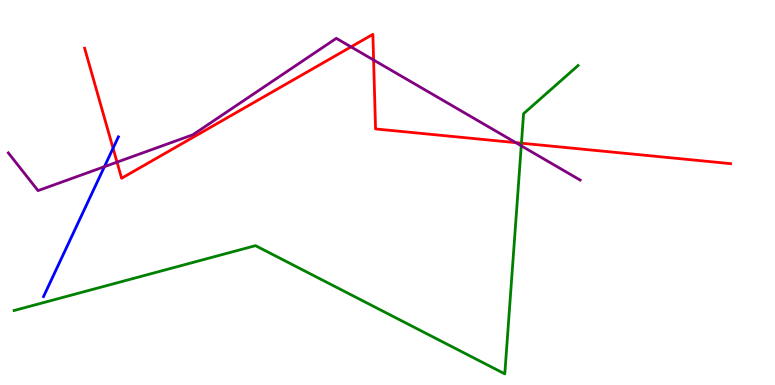[{'lines': ['blue', 'red'], 'intersections': [{'x': 1.46, 'y': 6.15}]}, {'lines': ['green', 'red'], 'intersections': [{'x': 6.73, 'y': 6.28}]}, {'lines': ['purple', 'red'], 'intersections': [{'x': 1.51, 'y': 5.79}, {'x': 4.53, 'y': 8.78}, {'x': 4.82, 'y': 8.44}, {'x': 6.66, 'y': 6.29}]}, {'lines': ['blue', 'green'], 'intersections': []}, {'lines': ['blue', 'purple'], 'intersections': [{'x': 1.35, 'y': 5.67}]}, {'lines': ['green', 'purple'], 'intersections': [{'x': 6.73, 'y': 6.21}]}]